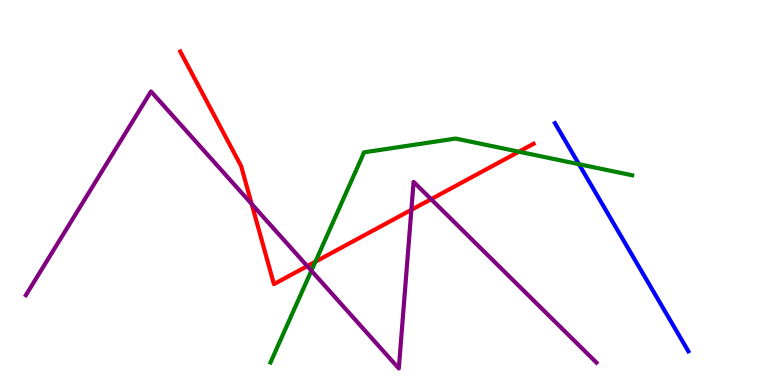[{'lines': ['blue', 'red'], 'intersections': []}, {'lines': ['green', 'red'], 'intersections': [{'x': 4.07, 'y': 3.2}, {'x': 6.7, 'y': 6.06}]}, {'lines': ['purple', 'red'], 'intersections': [{'x': 3.25, 'y': 4.7}, {'x': 3.96, 'y': 3.09}, {'x': 5.31, 'y': 4.55}, {'x': 5.56, 'y': 4.83}]}, {'lines': ['blue', 'green'], 'intersections': [{'x': 7.47, 'y': 5.74}]}, {'lines': ['blue', 'purple'], 'intersections': []}, {'lines': ['green', 'purple'], 'intersections': [{'x': 4.02, 'y': 2.97}]}]